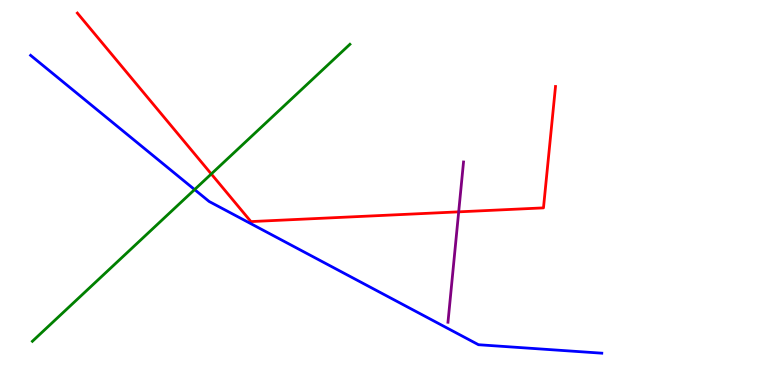[{'lines': ['blue', 'red'], 'intersections': []}, {'lines': ['green', 'red'], 'intersections': [{'x': 2.73, 'y': 5.48}]}, {'lines': ['purple', 'red'], 'intersections': [{'x': 5.92, 'y': 4.5}]}, {'lines': ['blue', 'green'], 'intersections': [{'x': 2.51, 'y': 5.08}]}, {'lines': ['blue', 'purple'], 'intersections': []}, {'lines': ['green', 'purple'], 'intersections': []}]